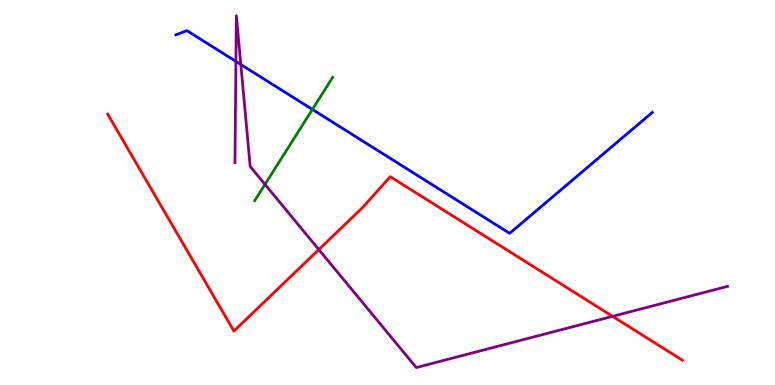[{'lines': ['blue', 'red'], 'intersections': []}, {'lines': ['green', 'red'], 'intersections': []}, {'lines': ['purple', 'red'], 'intersections': [{'x': 4.11, 'y': 3.52}, {'x': 7.9, 'y': 1.78}]}, {'lines': ['blue', 'green'], 'intersections': [{'x': 4.03, 'y': 7.16}]}, {'lines': ['blue', 'purple'], 'intersections': [{'x': 3.04, 'y': 8.41}, {'x': 3.11, 'y': 8.33}]}, {'lines': ['green', 'purple'], 'intersections': [{'x': 3.42, 'y': 5.21}]}]